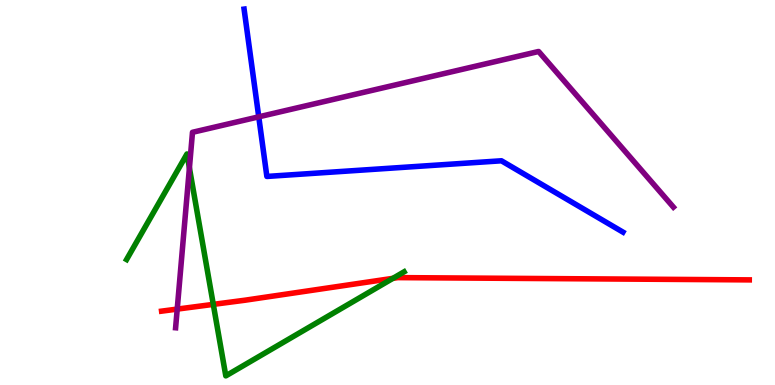[{'lines': ['blue', 'red'], 'intersections': []}, {'lines': ['green', 'red'], 'intersections': [{'x': 2.75, 'y': 2.09}, {'x': 5.07, 'y': 2.77}]}, {'lines': ['purple', 'red'], 'intersections': [{'x': 2.29, 'y': 1.97}]}, {'lines': ['blue', 'green'], 'intersections': []}, {'lines': ['blue', 'purple'], 'intersections': [{'x': 3.34, 'y': 6.97}]}, {'lines': ['green', 'purple'], 'intersections': [{'x': 2.44, 'y': 5.64}]}]